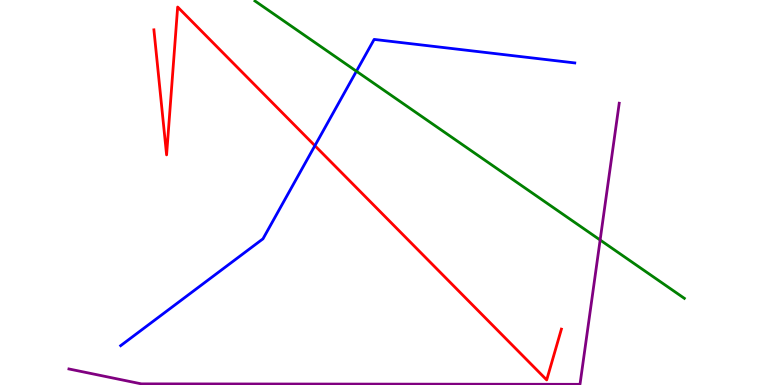[{'lines': ['blue', 'red'], 'intersections': [{'x': 4.06, 'y': 6.22}]}, {'lines': ['green', 'red'], 'intersections': []}, {'lines': ['purple', 'red'], 'intersections': []}, {'lines': ['blue', 'green'], 'intersections': [{'x': 4.6, 'y': 8.15}]}, {'lines': ['blue', 'purple'], 'intersections': []}, {'lines': ['green', 'purple'], 'intersections': [{'x': 7.74, 'y': 3.77}]}]